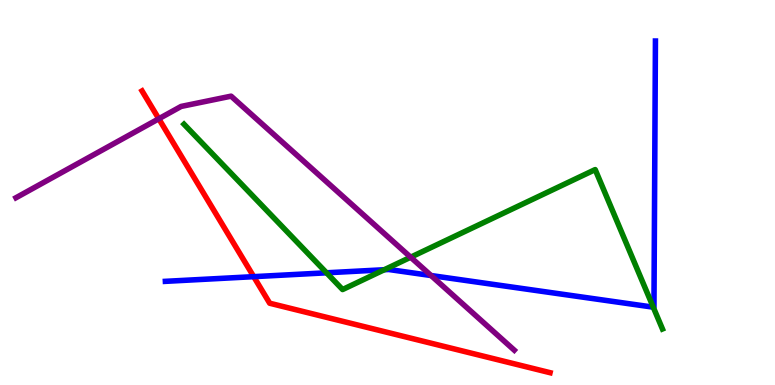[{'lines': ['blue', 'red'], 'intersections': [{'x': 3.27, 'y': 2.81}]}, {'lines': ['green', 'red'], 'intersections': []}, {'lines': ['purple', 'red'], 'intersections': [{'x': 2.05, 'y': 6.91}]}, {'lines': ['blue', 'green'], 'intersections': [{'x': 4.21, 'y': 2.91}, {'x': 4.96, 'y': 2.99}, {'x': 8.43, 'y': 2.02}]}, {'lines': ['blue', 'purple'], 'intersections': [{'x': 5.56, 'y': 2.84}]}, {'lines': ['green', 'purple'], 'intersections': [{'x': 5.3, 'y': 3.32}]}]